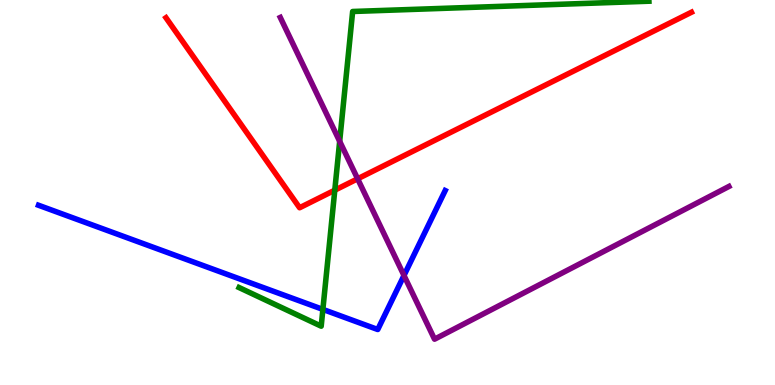[{'lines': ['blue', 'red'], 'intersections': []}, {'lines': ['green', 'red'], 'intersections': [{'x': 4.32, 'y': 5.06}]}, {'lines': ['purple', 'red'], 'intersections': [{'x': 4.61, 'y': 5.36}]}, {'lines': ['blue', 'green'], 'intersections': [{'x': 4.17, 'y': 1.96}]}, {'lines': ['blue', 'purple'], 'intersections': [{'x': 5.21, 'y': 2.84}]}, {'lines': ['green', 'purple'], 'intersections': [{'x': 4.38, 'y': 6.33}]}]